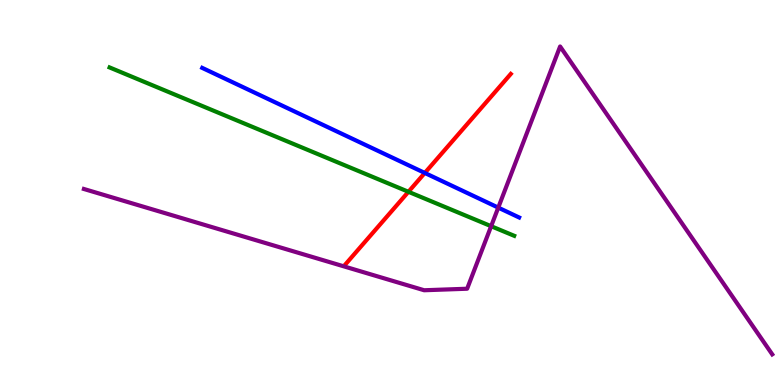[{'lines': ['blue', 'red'], 'intersections': [{'x': 5.48, 'y': 5.51}]}, {'lines': ['green', 'red'], 'intersections': [{'x': 5.27, 'y': 5.02}]}, {'lines': ['purple', 'red'], 'intersections': []}, {'lines': ['blue', 'green'], 'intersections': []}, {'lines': ['blue', 'purple'], 'intersections': [{'x': 6.43, 'y': 4.61}]}, {'lines': ['green', 'purple'], 'intersections': [{'x': 6.34, 'y': 4.12}]}]